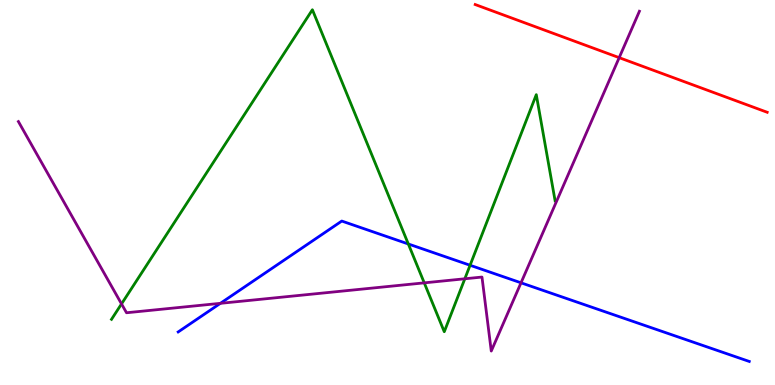[{'lines': ['blue', 'red'], 'intersections': []}, {'lines': ['green', 'red'], 'intersections': []}, {'lines': ['purple', 'red'], 'intersections': [{'x': 7.99, 'y': 8.5}]}, {'lines': ['blue', 'green'], 'intersections': [{'x': 5.27, 'y': 3.66}, {'x': 6.07, 'y': 3.11}]}, {'lines': ['blue', 'purple'], 'intersections': [{'x': 2.84, 'y': 2.12}, {'x': 6.72, 'y': 2.65}]}, {'lines': ['green', 'purple'], 'intersections': [{'x': 1.57, 'y': 2.11}, {'x': 5.47, 'y': 2.65}, {'x': 6.0, 'y': 2.76}]}]